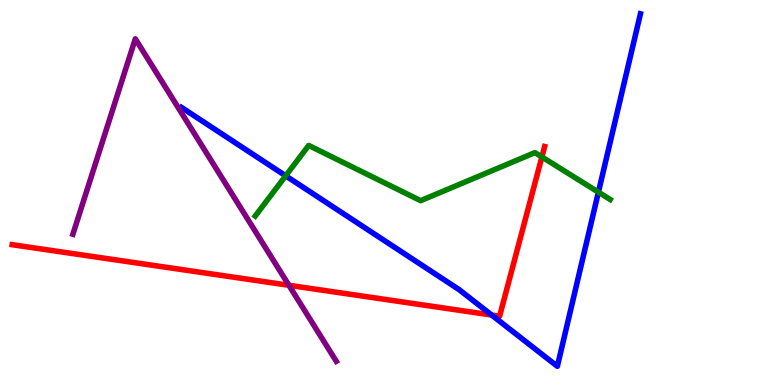[{'lines': ['blue', 'red'], 'intersections': [{'x': 6.34, 'y': 1.82}]}, {'lines': ['green', 'red'], 'intersections': [{'x': 6.99, 'y': 5.92}]}, {'lines': ['purple', 'red'], 'intersections': [{'x': 3.73, 'y': 2.59}]}, {'lines': ['blue', 'green'], 'intersections': [{'x': 3.69, 'y': 5.43}, {'x': 7.72, 'y': 5.01}]}, {'lines': ['blue', 'purple'], 'intersections': []}, {'lines': ['green', 'purple'], 'intersections': []}]